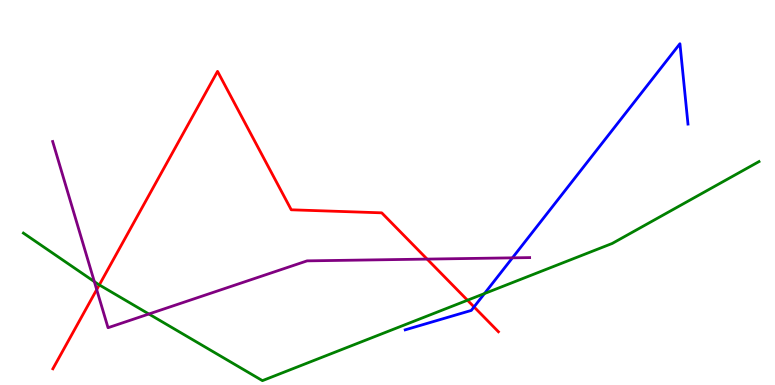[{'lines': ['blue', 'red'], 'intersections': [{'x': 6.12, 'y': 2.03}]}, {'lines': ['green', 'red'], 'intersections': [{'x': 1.28, 'y': 2.6}, {'x': 6.03, 'y': 2.2}]}, {'lines': ['purple', 'red'], 'intersections': [{'x': 1.25, 'y': 2.48}, {'x': 5.51, 'y': 3.27}]}, {'lines': ['blue', 'green'], 'intersections': [{'x': 6.25, 'y': 2.38}]}, {'lines': ['blue', 'purple'], 'intersections': [{'x': 6.61, 'y': 3.3}]}, {'lines': ['green', 'purple'], 'intersections': [{'x': 1.22, 'y': 2.69}, {'x': 1.92, 'y': 1.84}]}]